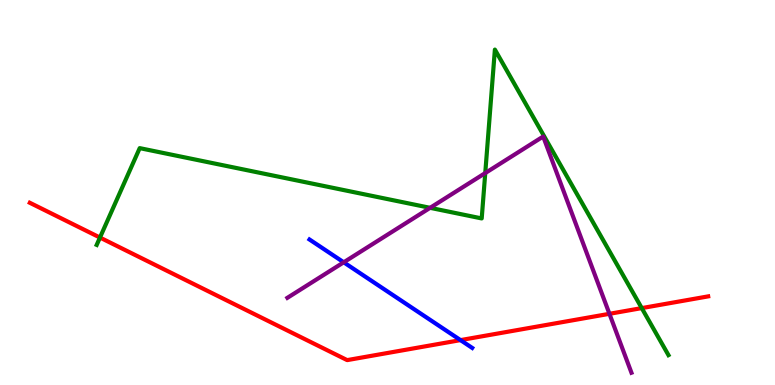[{'lines': ['blue', 'red'], 'intersections': [{'x': 5.94, 'y': 1.17}]}, {'lines': ['green', 'red'], 'intersections': [{'x': 1.29, 'y': 3.83}, {'x': 8.28, 'y': 2.0}]}, {'lines': ['purple', 'red'], 'intersections': [{'x': 7.86, 'y': 1.85}]}, {'lines': ['blue', 'green'], 'intersections': []}, {'lines': ['blue', 'purple'], 'intersections': [{'x': 4.44, 'y': 3.19}]}, {'lines': ['green', 'purple'], 'intersections': [{'x': 5.55, 'y': 4.6}, {'x': 6.26, 'y': 5.51}]}]